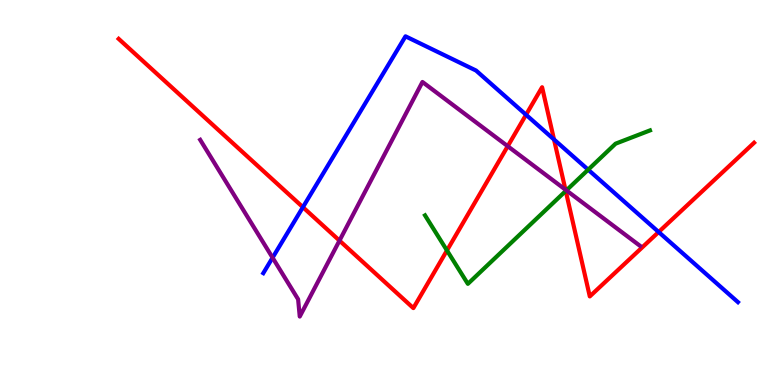[{'lines': ['blue', 'red'], 'intersections': [{'x': 3.91, 'y': 4.62}, {'x': 6.79, 'y': 7.02}, {'x': 7.15, 'y': 6.38}, {'x': 8.5, 'y': 3.97}]}, {'lines': ['green', 'red'], 'intersections': [{'x': 5.77, 'y': 3.49}, {'x': 7.3, 'y': 5.04}]}, {'lines': ['purple', 'red'], 'intersections': [{'x': 4.38, 'y': 3.75}, {'x': 6.55, 'y': 6.2}, {'x': 7.3, 'y': 5.07}]}, {'lines': ['blue', 'green'], 'intersections': [{'x': 7.59, 'y': 5.59}]}, {'lines': ['blue', 'purple'], 'intersections': [{'x': 3.52, 'y': 3.31}]}, {'lines': ['green', 'purple'], 'intersections': [{'x': 7.31, 'y': 5.06}]}]